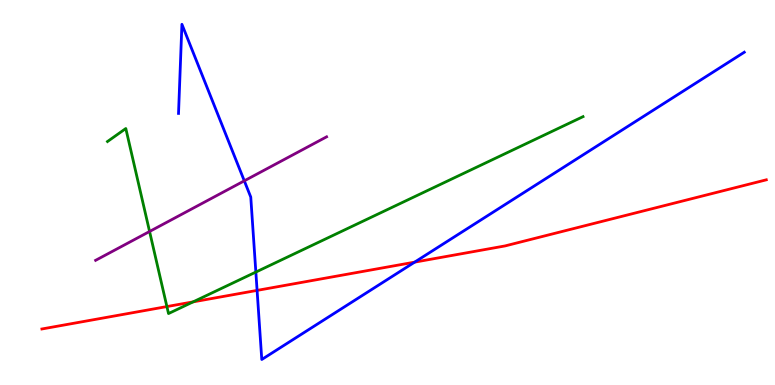[{'lines': ['blue', 'red'], 'intersections': [{'x': 3.32, 'y': 2.46}, {'x': 5.35, 'y': 3.19}]}, {'lines': ['green', 'red'], 'intersections': [{'x': 2.15, 'y': 2.04}, {'x': 2.49, 'y': 2.16}]}, {'lines': ['purple', 'red'], 'intersections': []}, {'lines': ['blue', 'green'], 'intersections': [{'x': 3.3, 'y': 2.93}]}, {'lines': ['blue', 'purple'], 'intersections': [{'x': 3.15, 'y': 5.3}]}, {'lines': ['green', 'purple'], 'intersections': [{'x': 1.93, 'y': 3.99}]}]